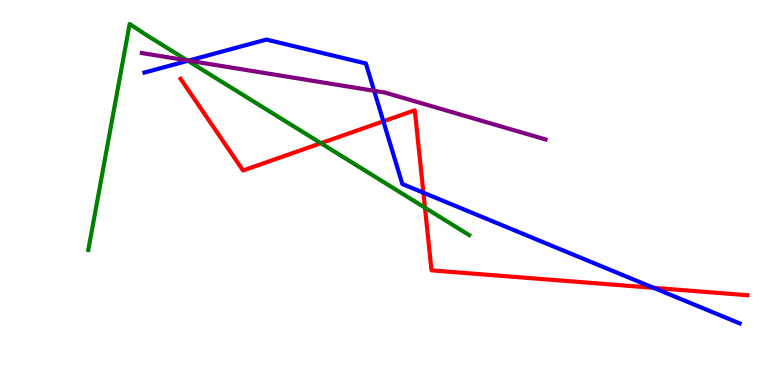[{'lines': ['blue', 'red'], 'intersections': [{'x': 4.95, 'y': 6.85}, {'x': 5.46, 'y': 4.99}, {'x': 8.43, 'y': 2.52}]}, {'lines': ['green', 'red'], 'intersections': [{'x': 4.14, 'y': 6.28}, {'x': 5.48, 'y': 4.61}]}, {'lines': ['purple', 'red'], 'intersections': []}, {'lines': ['blue', 'green'], 'intersections': [{'x': 2.42, 'y': 8.42}]}, {'lines': ['blue', 'purple'], 'intersections': [{'x': 2.43, 'y': 8.43}, {'x': 4.83, 'y': 7.64}]}, {'lines': ['green', 'purple'], 'intersections': [{'x': 2.42, 'y': 8.43}]}]